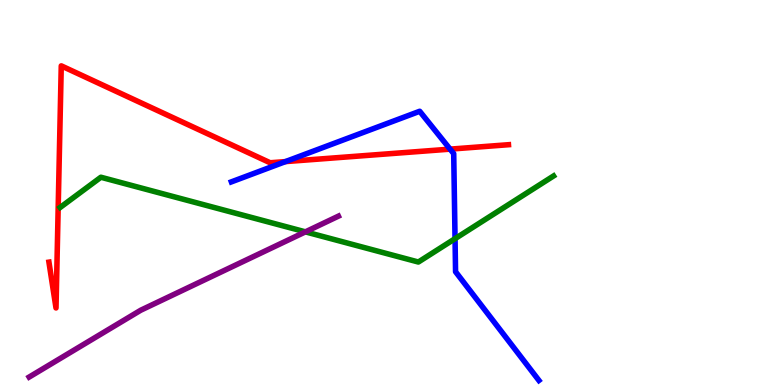[{'lines': ['blue', 'red'], 'intersections': [{'x': 3.68, 'y': 5.8}, {'x': 5.81, 'y': 6.13}]}, {'lines': ['green', 'red'], 'intersections': []}, {'lines': ['purple', 'red'], 'intersections': []}, {'lines': ['blue', 'green'], 'intersections': [{'x': 5.87, 'y': 3.8}]}, {'lines': ['blue', 'purple'], 'intersections': []}, {'lines': ['green', 'purple'], 'intersections': [{'x': 3.94, 'y': 3.98}]}]